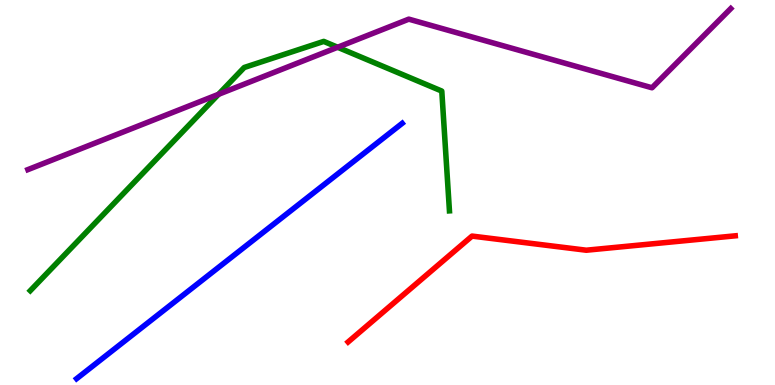[{'lines': ['blue', 'red'], 'intersections': []}, {'lines': ['green', 'red'], 'intersections': []}, {'lines': ['purple', 'red'], 'intersections': []}, {'lines': ['blue', 'green'], 'intersections': []}, {'lines': ['blue', 'purple'], 'intersections': []}, {'lines': ['green', 'purple'], 'intersections': [{'x': 2.82, 'y': 7.55}, {'x': 4.36, 'y': 8.77}]}]